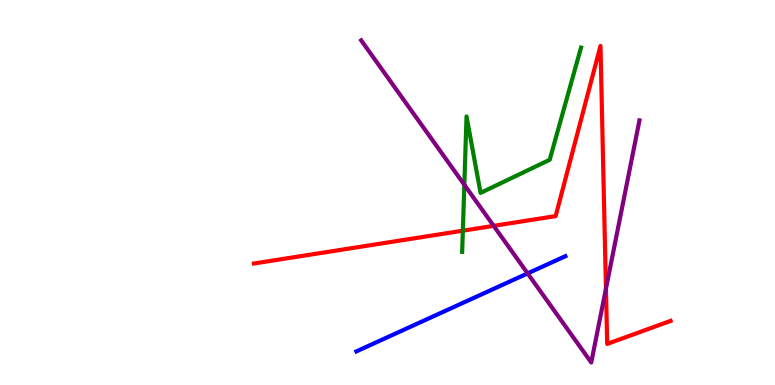[{'lines': ['blue', 'red'], 'intersections': []}, {'lines': ['green', 'red'], 'intersections': [{'x': 5.97, 'y': 4.01}]}, {'lines': ['purple', 'red'], 'intersections': [{'x': 6.37, 'y': 4.13}, {'x': 7.82, 'y': 2.5}]}, {'lines': ['blue', 'green'], 'intersections': []}, {'lines': ['blue', 'purple'], 'intersections': [{'x': 6.81, 'y': 2.9}]}, {'lines': ['green', 'purple'], 'intersections': [{'x': 5.99, 'y': 5.2}]}]